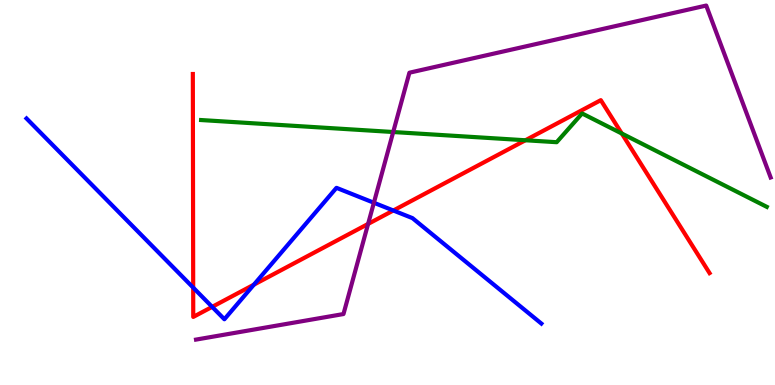[{'lines': ['blue', 'red'], 'intersections': [{'x': 2.49, 'y': 2.53}, {'x': 2.74, 'y': 2.03}, {'x': 3.28, 'y': 2.61}, {'x': 5.08, 'y': 4.53}]}, {'lines': ['green', 'red'], 'intersections': [{'x': 6.78, 'y': 6.36}, {'x': 8.02, 'y': 6.53}]}, {'lines': ['purple', 'red'], 'intersections': [{'x': 4.75, 'y': 4.18}]}, {'lines': ['blue', 'green'], 'intersections': []}, {'lines': ['blue', 'purple'], 'intersections': [{'x': 4.82, 'y': 4.73}]}, {'lines': ['green', 'purple'], 'intersections': [{'x': 5.07, 'y': 6.57}]}]